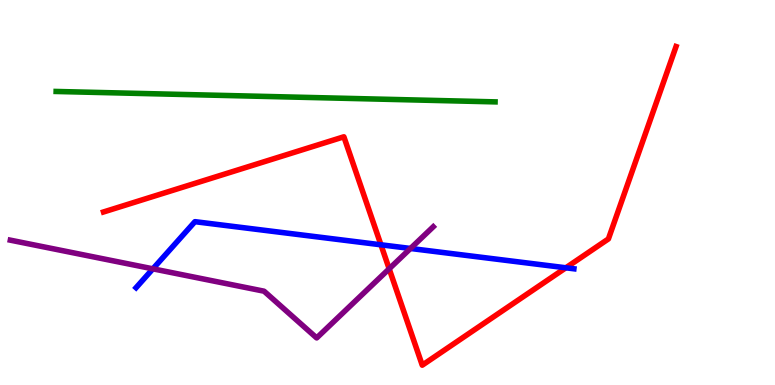[{'lines': ['blue', 'red'], 'intersections': [{'x': 4.92, 'y': 3.64}, {'x': 7.3, 'y': 3.04}]}, {'lines': ['green', 'red'], 'intersections': []}, {'lines': ['purple', 'red'], 'intersections': [{'x': 5.02, 'y': 3.02}]}, {'lines': ['blue', 'green'], 'intersections': []}, {'lines': ['blue', 'purple'], 'intersections': [{'x': 1.97, 'y': 3.02}, {'x': 5.3, 'y': 3.55}]}, {'lines': ['green', 'purple'], 'intersections': []}]